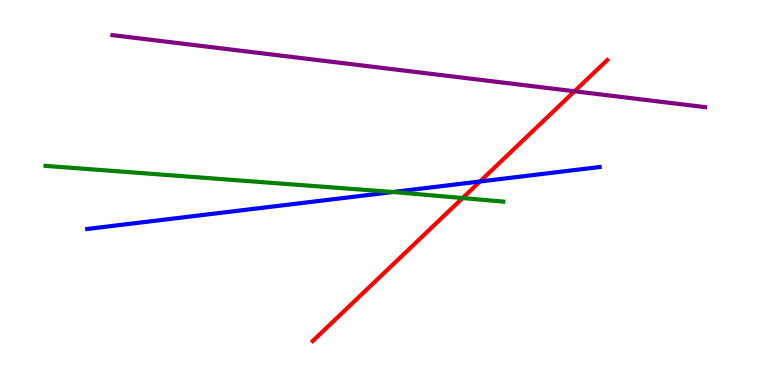[{'lines': ['blue', 'red'], 'intersections': [{'x': 6.19, 'y': 5.29}]}, {'lines': ['green', 'red'], 'intersections': [{'x': 5.97, 'y': 4.86}]}, {'lines': ['purple', 'red'], 'intersections': [{'x': 7.41, 'y': 7.63}]}, {'lines': ['blue', 'green'], 'intersections': [{'x': 5.07, 'y': 5.01}]}, {'lines': ['blue', 'purple'], 'intersections': []}, {'lines': ['green', 'purple'], 'intersections': []}]